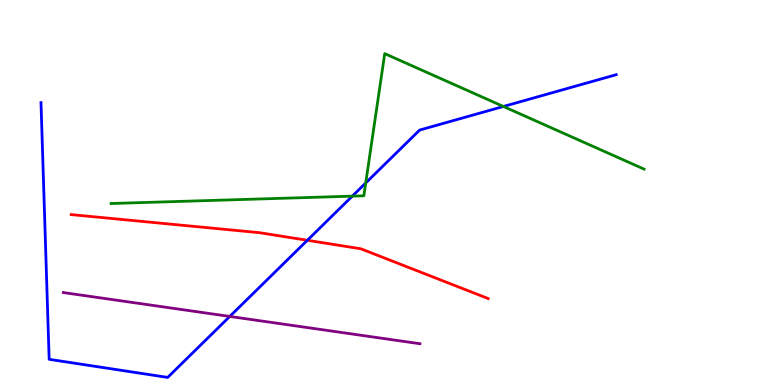[{'lines': ['blue', 'red'], 'intersections': [{'x': 3.97, 'y': 3.76}]}, {'lines': ['green', 'red'], 'intersections': []}, {'lines': ['purple', 'red'], 'intersections': []}, {'lines': ['blue', 'green'], 'intersections': [{'x': 4.55, 'y': 4.91}, {'x': 4.72, 'y': 5.25}, {'x': 6.5, 'y': 7.23}]}, {'lines': ['blue', 'purple'], 'intersections': [{'x': 2.96, 'y': 1.78}]}, {'lines': ['green', 'purple'], 'intersections': []}]